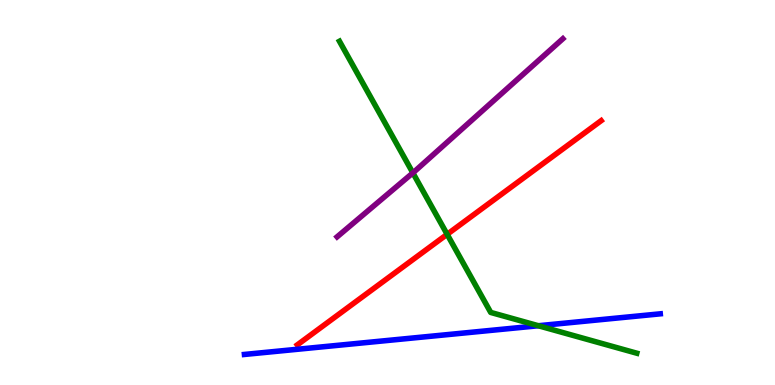[{'lines': ['blue', 'red'], 'intersections': []}, {'lines': ['green', 'red'], 'intersections': [{'x': 5.77, 'y': 3.91}]}, {'lines': ['purple', 'red'], 'intersections': []}, {'lines': ['blue', 'green'], 'intersections': [{'x': 6.95, 'y': 1.54}]}, {'lines': ['blue', 'purple'], 'intersections': []}, {'lines': ['green', 'purple'], 'intersections': [{'x': 5.33, 'y': 5.51}]}]